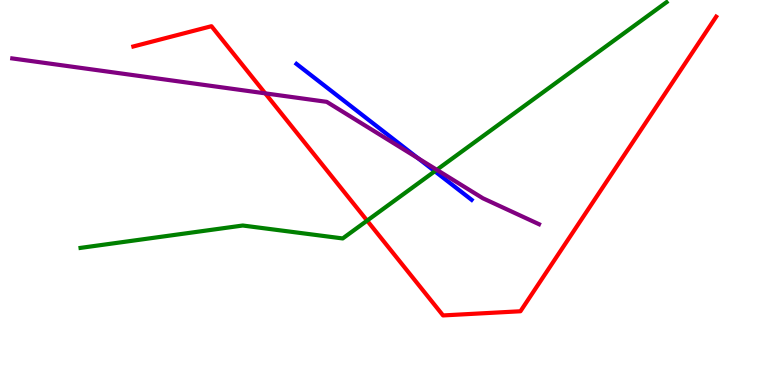[{'lines': ['blue', 'red'], 'intersections': []}, {'lines': ['green', 'red'], 'intersections': [{'x': 4.74, 'y': 4.27}]}, {'lines': ['purple', 'red'], 'intersections': [{'x': 3.42, 'y': 7.58}]}, {'lines': ['blue', 'green'], 'intersections': [{'x': 5.61, 'y': 5.55}]}, {'lines': ['blue', 'purple'], 'intersections': [{'x': 5.39, 'y': 5.89}]}, {'lines': ['green', 'purple'], 'intersections': [{'x': 5.64, 'y': 5.59}]}]